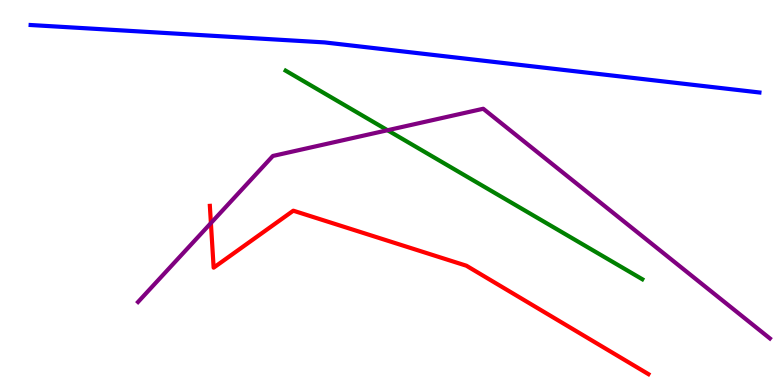[{'lines': ['blue', 'red'], 'intersections': []}, {'lines': ['green', 'red'], 'intersections': []}, {'lines': ['purple', 'red'], 'intersections': [{'x': 2.72, 'y': 4.21}]}, {'lines': ['blue', 'green'], 'intersections': []}, {'lines': ['blue', 'purple'], 'intersections': []}, {'lines': ['green', 'purple'], 'intersections': [{'x': 5.0, 'y': 6.62}]}]